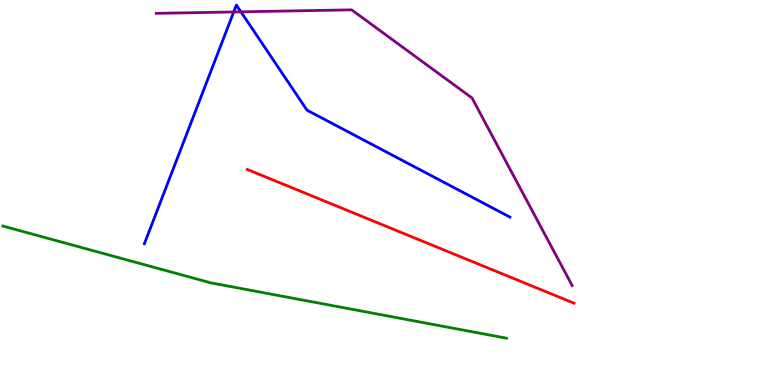[{'lines': ['blue', 'red'], 'intersections': []}, {'lines': ['green', 'red'], 'intersections': []}, {'lines': ['purple', 'red'], 'intersections': []}, {'lines': ['blue', 'green'], 'intersections': []}, {'lines': ['blue', 'purple'], 'intersections': [{'x': 3.02, 'y': 9.69}, {'x': 3.11, 'y': 9.69}]}, {'lines': ['green', 'purple'], 'intersections': []}]